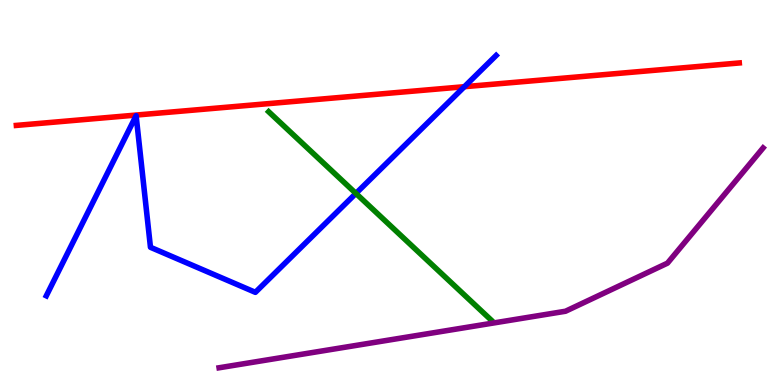[{'lines': ['blue', 'red'], 'intersections': [{'x': 5.99, 'y': 7.75}]}, {'lines': ['green', 'red'], 'intersections': []}, {'lines': ['purple', 'red'], 'intersections': []}, {'lines': ['blue', 'green'], 'intersections': [{'x': 4.59, 'y': 4.98}]}, {'lines': ['blue', 'purple'], 'intersections': []}, {'lines': ['green', 'purple'], 'intersections': []}]